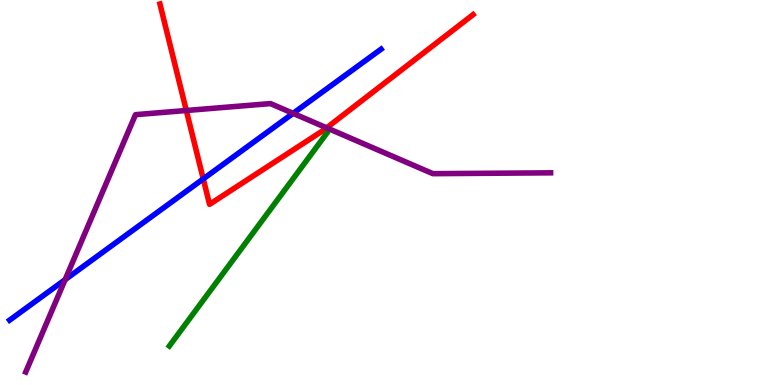[{'lines': ['blue', 'red'], 'intersections': [{'x': 2.62, 'y': 5.35}]}, {'lines': ['green', 'red'], 'intersections': []}, {'lines': ['purple', 'red'], 'intersections': [{'x': 2.4, 'y': 7.13}, {'x': 4.21, 'y': 6.68}]}, {'lines': ['blue', 'green'], 'intersections': []}, {'lines': ['blue', 'purple'], 'intersections': [{'x': 0.84, 'y': 2.74}, {'x': 3.78, 'y': 7.06}]}, {'lines': ['green', 'purple'], 'intersections': []}]